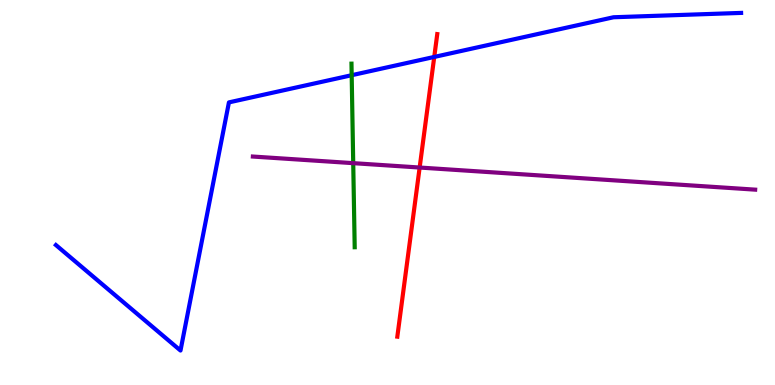[{'lines': ['blue', 'red'], 'intersections': [{'x': 5.6, 'y': 8.52}]}, {'lines': ['green', 'red'], 'intersections': []}, {'lines': ['purple', 'red'], 'intersections': [{'x': 5.41, 'y': 5.65}]}, {'lines': ['blue', 'green'], 'intersections': [{'x': 4.54, 'y': 8.05}]}, {'lines': ['blue', 'purple'], 'intersections': []}, {'lines': ['green', 'purple'], 'intersections': [{'x': 4.56, 'y': 5.76}]}]